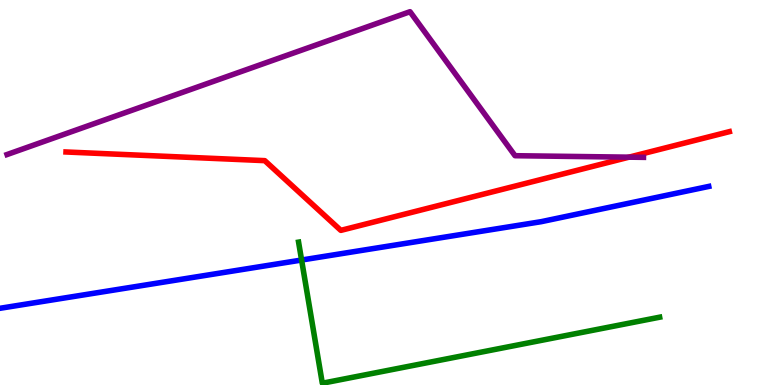[{'lines': ['blue', 'red'], 'intersections': []}, {'lines': ['green', 'red'], 'intersections': []}, {'lines': ['purple', 'red'], 'intersections': [{'x': 8.12, 'y': 5.92}]}, {'lines': ['blue', 'green'], 'intersections': [{'x': 3.89, 'y': 3.25}]}, {'lines': ['blue', 'purple'], 'intersections': []}, {'lines': ['green', 'purple'], 'intersections': []}]